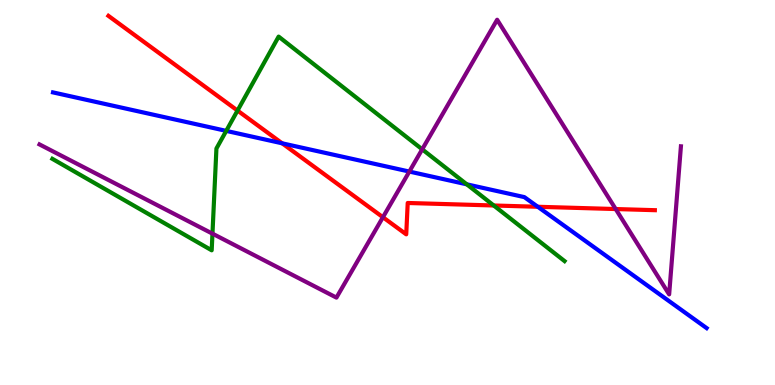[{'lines': ['blue', 'red'], 'intersections': [{'x': 3.64, 'y': 6.28}, {'x': 6.94, 'y': 4.63}]}, {'lines': ['green', 'red'], 'intersections': [{'x': 3.06, 'y': 7.13}, {'x': 6.37, 'y': 4.66}]}, {'lines': ['purple', 'red'], 'intersections': [{'x': 4.94, 'y': 4.36}, {'x': 7.94, 'y': 4.57}]}, {'lines': ['blue', 'green'], 'intersections': [{'x': 2.92, 'y': 6.6}, {'x': 6.02, 'y': 5.21}]}, {'lines': ['blue', 'purple'], 'intersections': [{'x': 5.28, 'y': 5.54}]}, {'lines': ['green', 'purple'], 'intersections': [{'x': 2.74, 'y': 3.93}, {'x': 5.45, 'y': 6.12}]}]